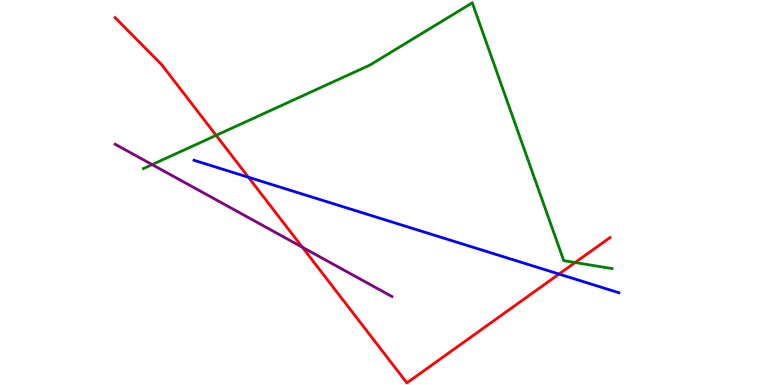[{'lines': ['blue', 'red'], 'intersections': [{'x': 3.21, 'y': 5.4}, {'x': 7.21, 'y': 2.88}]}, {'lines': ['green', 'red'], 'intersections': [{'x': 2.79, 'y': 6.48}, {'x': 7.42, 'y': 3.18}]}, {'lines': ['purple', 'red'], 'intersections': [{'x': 3.9, 'y': 3.58}]}, {'lines': ['blue', 'green'], 'intersections': []}, {'lines': ['blue', 'purple'], 'intersections': []}, {'lines': ['green', 'purple'], 'intersections': [{'x': 1.96, 'y': 5.72}]}]